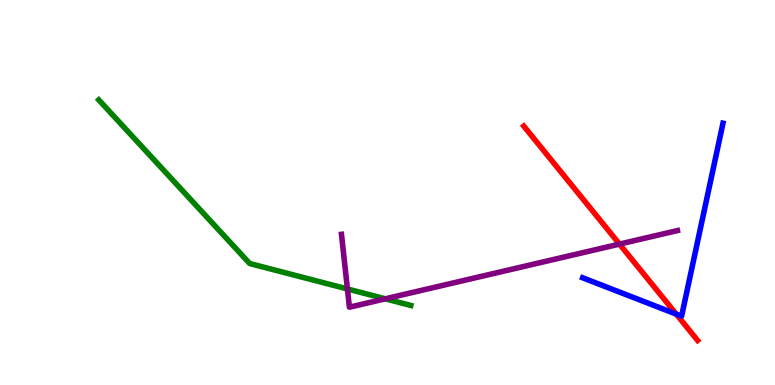[{'lines': ['blue', 'red'], 'intersections': [{'x': 8.73, 'y': 1.84}]}, {'lines': ['green', 'red'], 'intersections': []}, {'lines': ['purple', 'red'], 'intersections': [{'x': 7.99, 'y': 3.66}]}, {'lines': ['blue', 'green'], 'intersections': []}, {'lines': ['blue', 'purple'], 'intersections': []}, {'lines': ['green', 'purple'], 'intersections': [{'x': 4.48, 'y': 2.49}, {'x': 4.97, 'y': 2.24}]}]